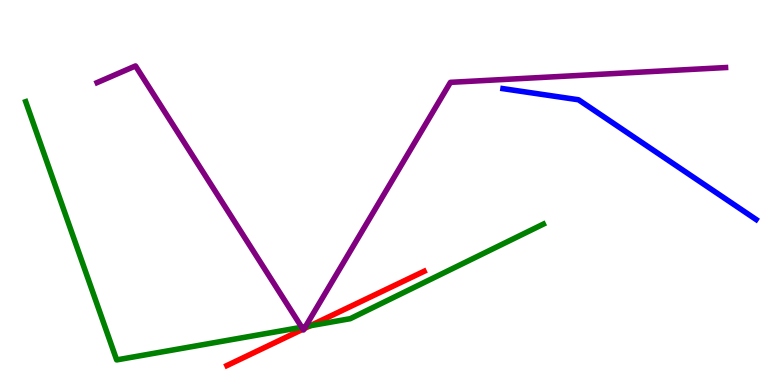[{'lines': ['blue', 'red'], 'intersections': []}, {'lines': ['green', 'red'], 'intersections': [{'x': 4.0, 'y': 1.54}]}, {'lines': ['purple', 'red'], 'intersections': [{'x': 3.91, 'y': 1.45}, {'x': 3.93, 'y': 1.47}]}, {'lines': ['blue', 'green'], 'intersections': []}, {'lines': ['blue', 'purple'], 'intersections': []}, {'lines': ['green', 'purple'], 'intersections': [{'x': 3.89, 'y': 1.5}, {'x': 3.94, 'y': 1.52}]}]